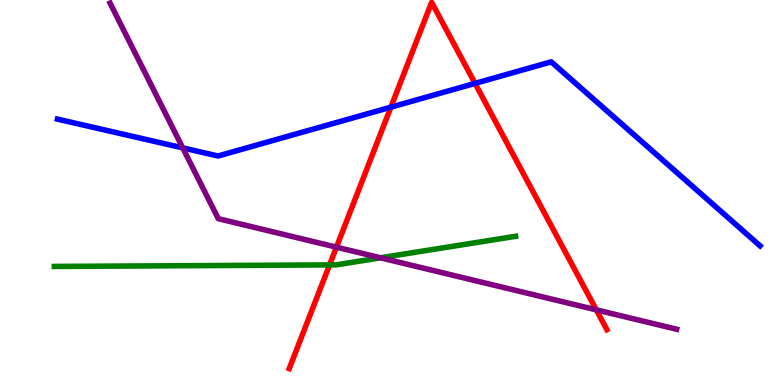[{'lines': ['blue', 'red'], 'intersections': [{'x': 5.04, 'y': 7.22}, {'x': 6.13, 'y': 7.83}]}, {'lines': ['green', 'red'], 'intersections': [{'x': 4.25, 'y': 3.12}]}, {'lines': ['purple', 'red'], 'intersections': [{'x': 4.34, 'y': 3.58}, {'x': 7.69, 'y': 1.95}]}, {'lines': ['blue', 'green'], 'intersections': []}, {'lines': ['blue', 'purple'], 'intersections': [{'x': 2.36, 'y': 6.16}]}, {'lines': ['green', 'purple'], 'intersections': [{'x': 4.91, 'y': 3.3}]}]